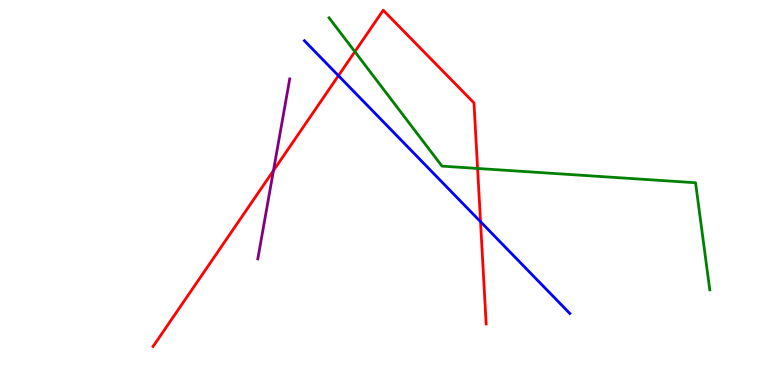[{'lines': ['blue', 'red'], 'intersections': [{'x': 4.37, 'y': 8.03}, {'x': 6.2, 'y': 4.24}]}, {'lines': ['green', 'red'], 'intersections': [{'x': 4.58, 'y': 8.66}, {'x': 6.16, 'y': 5.62}]}, {'lines': ['purple', 'red'], 'intersections': [{'x': 3.53, 'y': 5.57}]}, {'lines': ['blue', 'green'], 'intersections': []}, {'lines': ['blue', 'purple'], 'intersections': []}, {'lines': ['green', 'purple'], 'intersections': []}]